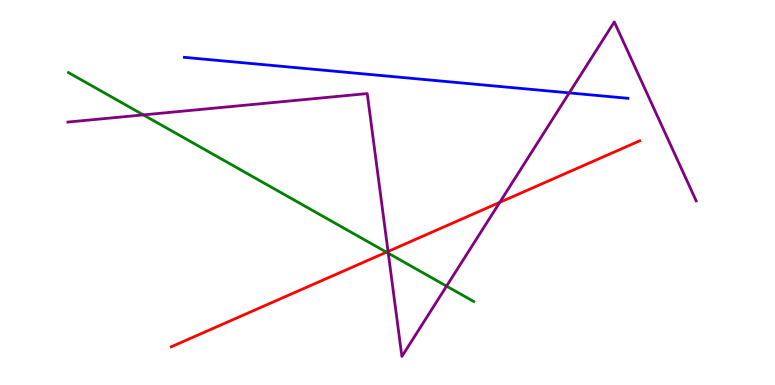[{'lines': ['blue', 'red'], 'intersections': []}, {'lines': ['green', 'red'], 'intersections': [{'x': 4.99, 'y': 3.45}]}, {'lines': ['purple', 'red'], 'intersections': [{'x': 5.01, 'y': 3.47}, {'x': 6.45, 'y': 4.74}]}, {'lines': ['blue', 'green'], 'intersections': []}, {'lines': ['blue', 'purple'], 'intersections': [{'x': 7.35, 'y': 7.59}]}, {'lines': ['green', 'purple'], 'intersections': [{'x': 1.85, 'y': 7.02}, {'x': 5.01, 'y': 3.42}, {'x': 5.76, 'y': 2.57}]}]